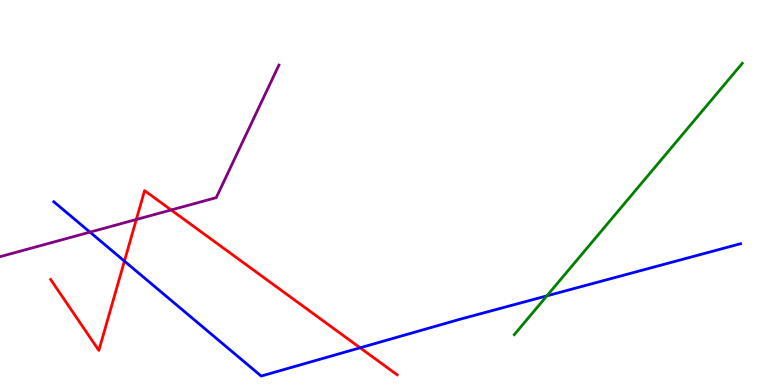[{'lines': ['blue', 'red'], 'intersections': [{'x': 1.61, 'y': 3.22}, {'x': 4.65, 'y': 0.967}]}, {'lines': ['green', 'red'], 'intersections': []}, {'lines': ['purple', 'red'], 'intersections': [{'x': 1.76, 'y': 4.3}, {'x': 2.21, 'y': 4.55}]}, {'lines': ['blue', 'green'], 'intersections': [{'x': 7.06, 'y': 2.32}]}, {'lines': ['blue', 'purple'], 'intersections': [{'x': 1.16, 'y': 3.97}]}, {'lines': ['green', 'purple'], 'intersections': []}]